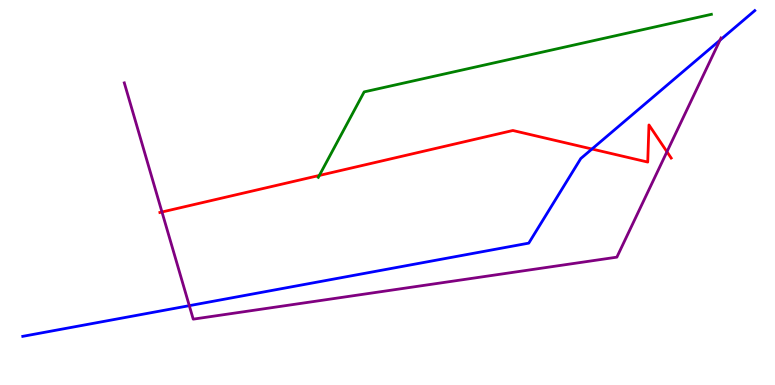[{'lines': ['blue', 'red'], 'intersections': [{'x': 7.64, 'y': 6.13}]}, {'lines': ['green', 'red'], 'intersections': [{'x': 4.12, 'y': 5.44}]}, {'lines': ['purple', 'red'], 'intersections': [{'x': 2.09, 'y': 4.49}, {'x': 8.61, 'y': 6.06}]}, {'lines': ['blue', 'green'], 'intersections': []}, {'lines': ['blue', 'purple'], 'intersections': [{'x': 2.44, 'y': 2.06}, {'x': 9.29, 'y': 8.96}]}, {'lines': ['green', 'purple'], 'intersections': []}]